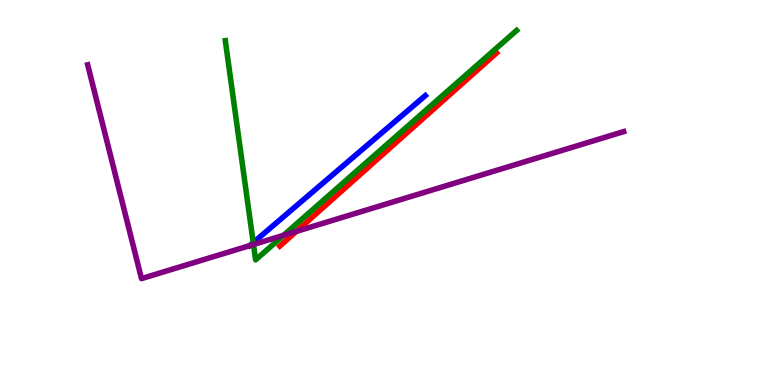[{'lines': ['blue', 'red'], 'intersections': []}, {'lines': ['green', 'red'], 'intersections': []}, {'lines': ['purple', 'red'], 'intersections': [{'x': 3.82, 'y': 3.99}]}, {'lines': ['blue', 'green'], 'intersections': [{'x': 3.27, 'y': 3.7}]}, {'lines': ['blue', 'purple'], 'intersections': []}, {'lines': ['green', 'purple'], 'intersections': [{'x': 3.27, 'y': 3.65}, {'x': 3.66, 'y': 3.89}]}]